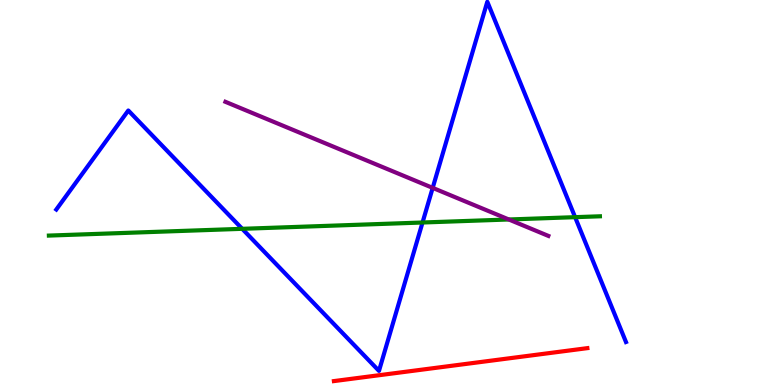[{'lines': ['blue', 'red'], 'intersections': []}, {'lines': ['green', 'red'], 'intersections': []}, {'lines': ['purple', 'red'], 'intersections': []}, {'lines': ['blue', 'green'], 'intersections': [{'x': 3.13, 'y': 4.06}, {'x': 5.45, 'y': 4.22}, {'x': 7.42, 'y': 4.36}]}, {'lines': ['blue', 'purple'], 'intersections': [{'x': 5.58, 'y': 5.12}]}, {'lines': ['green', 'purple'], 'intersections': [{'x': 6.57, 'y': 4.3}]}]